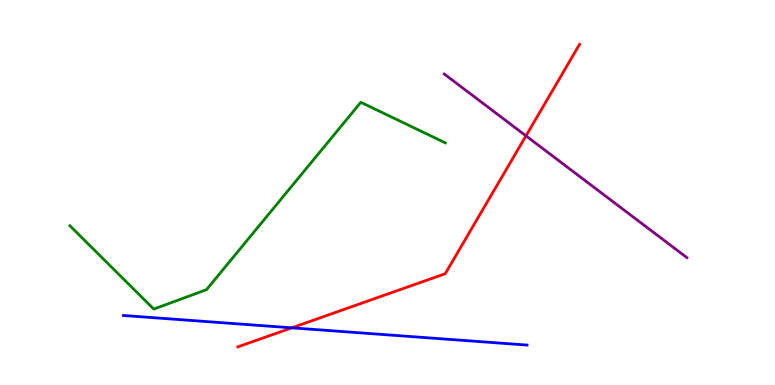[{'lines': ['blue', 'red'], 'intersections': [{'x': 3.77, 'y': 1.48}]}, {'lines': ['green', 'red'], 'intersections': []}, {'lines': ['purple', 'red'], 'intersections': [{'x': 6.79, 'y': 6.47}]}, {'lines': ['blue', 'green'], 'intersections': []}, {'lines': ['blue', 'purple'], 'intersections': []}, {'lines': ['green', 'purple'], 'intersections': []}]